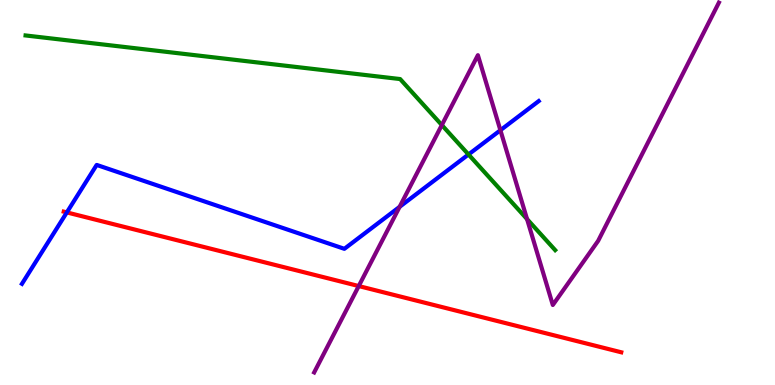[{'lines': ['blue', 'red'], 'intersections': [{'x': 0.862, 'y': 4.48}]}, {'lines': ['green', 'red'], 'intersections': []}, {'lines': ['purple', 'red'], 'intersections': [{'x': 4.63, 'y': 2.57}]}, {'lines': ['blue', 'green'], 'intersections': [{'x': 6.05, 'y': 5.99}]}, {'lines': ['blue', 'purple'], 'intersections': [{'x': 5.16, 'y': 4.63}, {'x': 6.46, 'y': 6.62}]}, {'lines': ['green', 'purple'], 'intersections': [{'x': 5.7, 'y': 6.75}, {'x': 6.8, 'y': 4.31}]}]